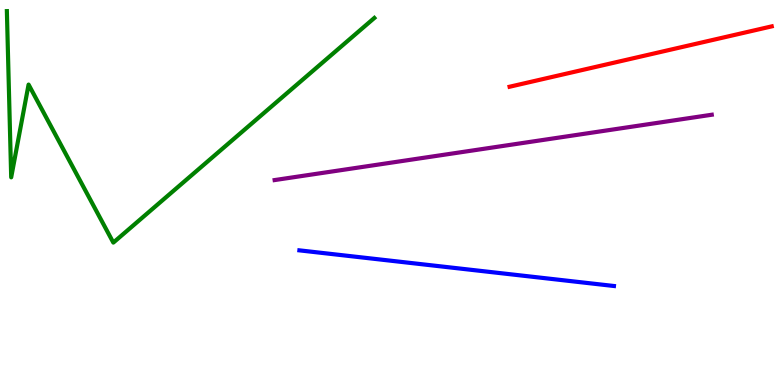[{'lines': ['blue', 'red'], 'intersections': []}, {'lines': ['green', 'red'], 'intersections': []}, {'lines': ['purple', 'red'], 'intersections': []}, {'lines': ['blue', 'green'], 'intersections': []}, {'lines': ['blue', 'purple'], 'intersections': []}, {'lines': ['green', 'purple'], 'intersections': []}]